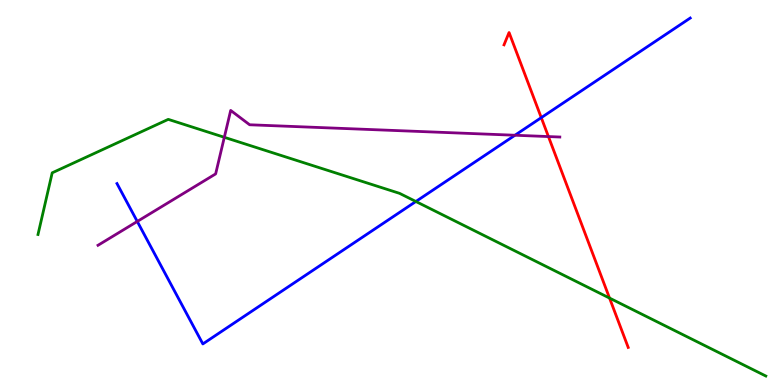[{'lines': ['blue', 'red'], 'intersections': [{'x': 6.98, 'y': 6.94}]}, {'lines': ['green', 'red'], 'intersections': [{'x': 7.87, 'y': 2.26}]}, {'lines': ['purple', 'red'], 'intersections': [{'x': 7.08, 'y': 6.45}]}, {'lines': ['blue', 'green'], 'intersections': [{'x': 5.37, 'y': 4.77}]}, {'lines': ['blue', 'purple'], 'intersections': [{'x': 1.77, 'y': 4.25}, {'x': 6.64, 'y': 6.49}]}, {'lines': ['green', 'purple'], 'intersections': [{'x': 2.89, 'y': 6.43}]}]